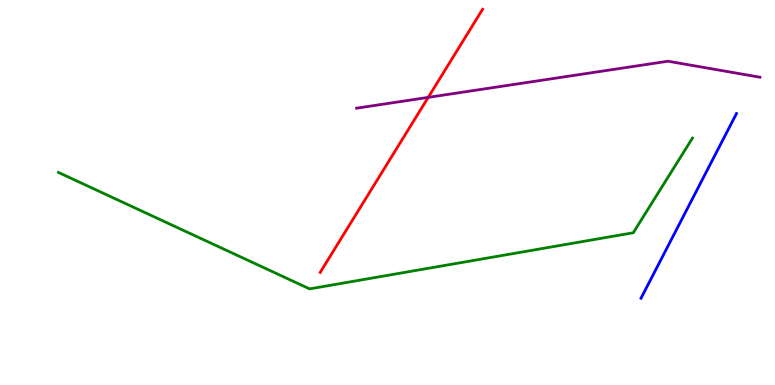[{'lines': ['blue', 'red'], 'intersections': []}, {'lines': ['green', 'red'], 'intersections': []}, {'lines': ['purple', 'red'], 'intersections': [{'x': 5.53, 'y': 7.47}]}, {'lines': ['blue', 'green'], 'intersections': []}, {'lines': ['blue', 'purple'], 'intersections': []}, {'lines': ['green', 'purple'], 'intersections': []}]